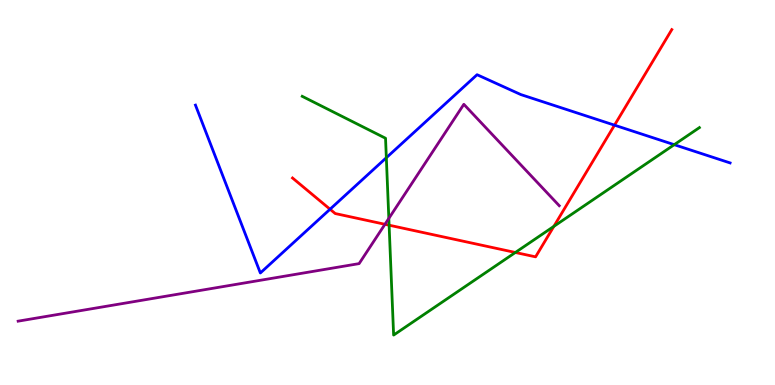[{'lines': ['blue', 'red'], 'intersections': [{'x': 4.26, 'y': 4.57}, {'x': 7.93, 'y': 6.75}]}, {'lines': ['green', 'red'], 'intersections': [{'x': 5.02, 'y': 4.15}, {'x': 6.65, 'y': 3.44}, {'x': 7.15, 'y': 4.12}]}, {'lines': ['purple', 'red'], 'intersections': [{'x': 4.97, 'y': 4.17}]}, {'lines': ['blue', 'green'], 'intersections': [{'x': 4.98, 'y': 5.9}, {'x': 8.7, 'y': 6.24}]}, {'lines': ['blue', 'purple'], 'intersections': []}, {'lines': ['green', 'purple'], 'intersections': [{'x': 5.02, 'y': 4.33}]}]